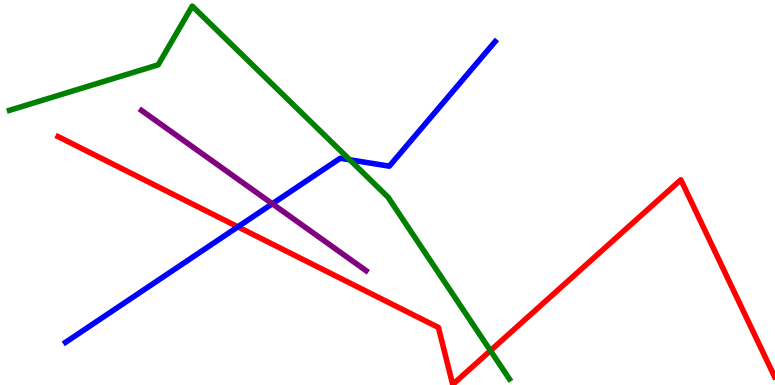[{'lines': ['blue', 'red'], 'intersections': [{'x': 3.07, 'y': 4.11}]}, {'lines': ['green', 'red'], 'intersections': [{'x': 6.33, 'y': 0.893}]}, {'lines': ['purple', 'red'], 'intersections': []}, {'lines': ['blue', 'green'], 'intersections': [{'x': 4.51, 'y': 5.85}]}, {'lines': ['blue', 'purple'], 'intersections': [{'x': 3.51, 'y': 4.71}]}, {'lines': ['green', 'purple'], 'intersections': []}]